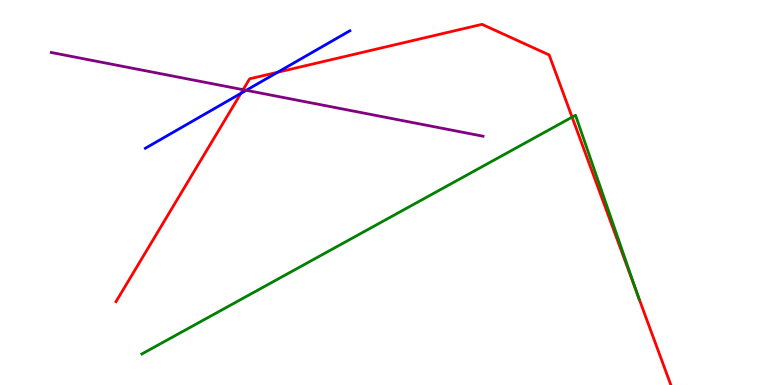[{'lines': ['blue', 'red'], 'intersections': [{'x': 3.11, 'y': 7.57}, {'x': 3.58, 'y': 8.12}]}, {'lines': ['green', 'red'], 'intersections': [{'x': 7.38, 'y': 6.96}, {'x': 8.22, 'y': 2.36}]}, {'lines': ['purple', 'red'], 'intersections': [{'x': 3.14, 'y': 7.67}]}, {'lines': ['blue', 'green'], 'intersections': []}, {'lines': ['blue', 'purple'], 'intersections': [{'x': 3.18, 'y': 7.65}]}, {'lines': ['green', 'purple'], 'intersections': []}]